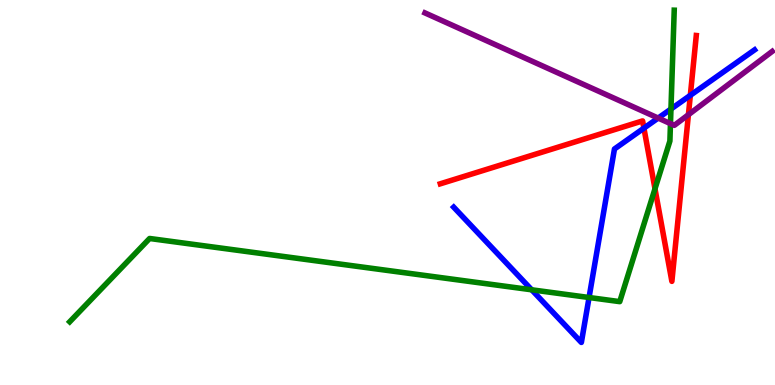[{'lines': ['blue', 'red'], 'intersections': [{'x': 8.31, 'y': 6.67}, {'x': 8.91, 'y': 7.52}]}, {'lines': ['green', 'red'], 'intersections': [{'x': 8.45, 'y': 5.1}]}, {'lines': ['purple', 'red'], 'intersections': [{'x': 8.88, 'y': 7.02}]}, {'lines': ['blue', 'green'], 'intersections': [{'x': 6.86, 'y': 2.47}, {'x': 7.6, 'y': 2.27}, {'x': 8.66, 'y': 7.17}]}, {'lines': ['blue', 'purple'], 'intersections': [{'x': 8.49, 'y': 6.93}]}, {'lines': ['green', 'purple'], 'intersections': [{'x': 8.65, 'y': 6.79}]}]